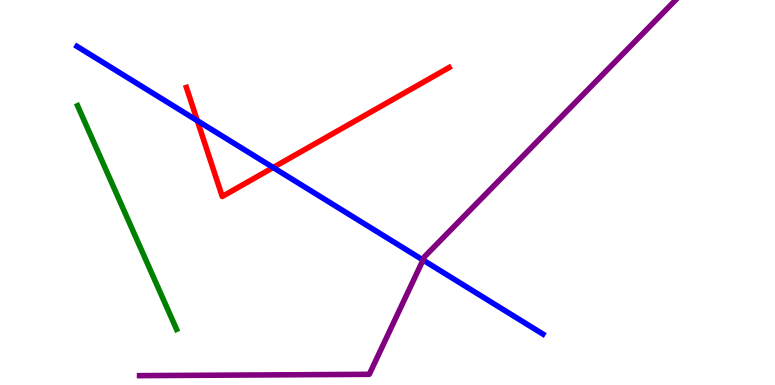[{'lines': ['blue', 'red'], 'intersections': [{'x': 2.55, 'y': 6.87}, {'x': 3.52, 'y': 5.65}]}, {'lines': ['green', 'red'], 'intersections': []}, {'lines': ['purple', 'red'], 'intersections': []}, {'lines': ['blue', 'green'], 'intersections': []}, {'lines': ['blue', 'purple'], 'intersections': [{'x': 5.46, 'y': 3.25}]}, {'lines': ['green', 'purple'], 'intersections': []}]